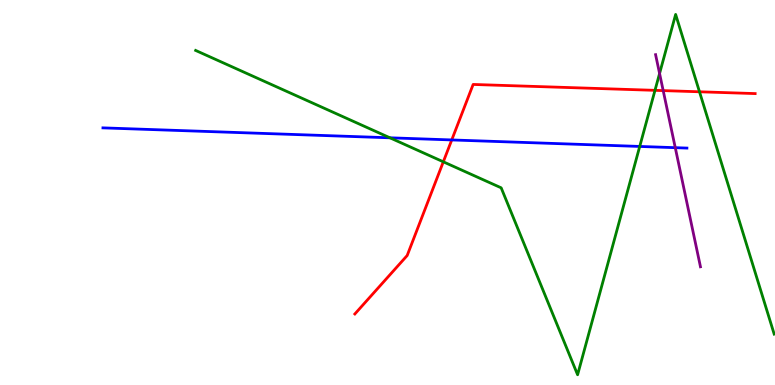[{'lines': ['blue', 'red'], 'intersections': [{'x': 5.83, 'y': 6.37}]}, {'lines': ['green', 'red'], 'intersections': [{'x': 5.72, 'y': 5.8}, {'x': 8.45, 'y': 7.65}, {'x': 9.03, 'y': 7.62}]}, {'lines': ['purple', 'red'], 'intersections': [{'x': 8.56, 'y': 7.65}]}, {'lines': ['blue', 'green'], 'intersections': [{'x': 5.03, 'y': 6.42}, {'x': 8.25, 'y': 6.2}]}, {'lines': ['blue', 'purple'], 'intersections': [{'x': 8.71, 'y': 6.16}]}, {'lines': ['green', 'purple'], 'intersections': [{'x': 8.51, 'y': 8.09}]}]